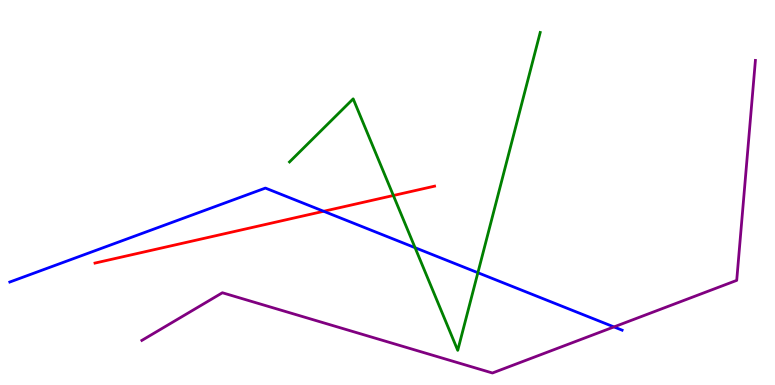[{'lines': ['blue', 'red'], 'intersections': [{'x': 4.18, 'y': 4.51}]}, {'lines': ['green', 'red'], 'intersections': [{'x': 5.08, 'y': 4.92}]}, {'lines': ['purple', 'red'], 'intersections': []}, {'lines': ['blue', 'green'], 'intersections': [{'x': 5.36, 'y': 3.57}, {'x': 6.17, 'y': 2.92}]}, {'lines': ['blue', 'purple'], 'intersections': [{'x': 7.92, 'y': 1.51}]}, {'lines': ['green', 'purple'], 'intersections': []}]